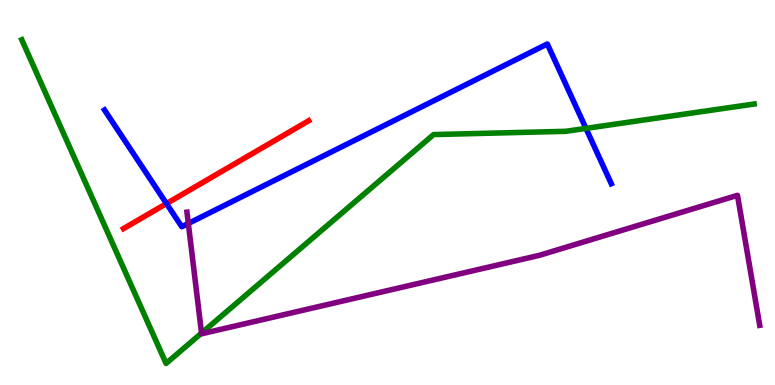[{'lines': ['blue', 'red'], 'intersections': [{'x': 2.15, 'y': 4.71}]}, {'lines': ['green', 'red'], 'intersections': []}, {'lines': ['purple', 'red'], 'intersections': []}, {'lines': ['blue', 'green'], 'intersections': [{'x': 7.56, 'y': 6.67}]}, {'lines': ['blue', 'purple'], 'intersections': [{'x': 2.43, 'y': 4.2}]}, {'lines': ['green', 'purple'], 'intersections': [{'x': 2.6, 'y': 1.35}]}]